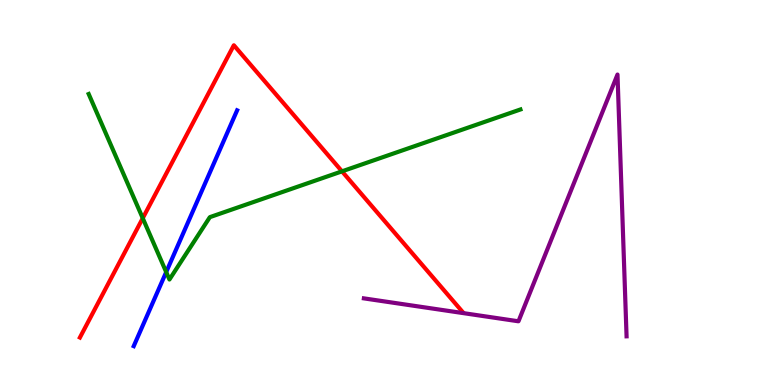[{'lines': ['blue', 'red'], 'intersections': []}, {'lines': ['green', 'red'], 'intersections': [{'x': 1.84, 'y': 4.33}, {'x': 4.41, 'y': 5.55}]}, {'lines': ['purple', 'red'], 'intersections': []}, {'lines': ['blue', 'green'], 'intersections': [{'x': 2.14, 'y': 2.93}]}, {'lines': ['blue', 'purple'], 'intersections': []}, {'lines': ['green', 'purple'], 'intersections': []}]